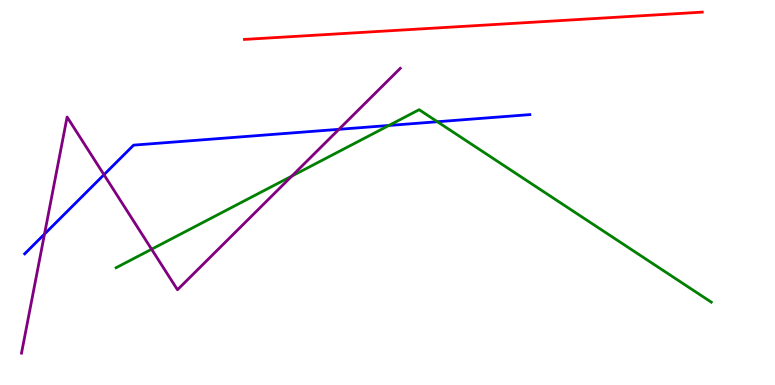[{'lines': ['blue', 'red'], 'intersections': []}, {'lines': ['green', 'red'], 'intersections': []}, {'lines': ['purple', 'red'], 'intersections': []}, {'lines': ['blue', 'green'], 'intersections': [{'x': 5.02, 'y': 6.74}, {'x': 5.64, 'y': 6.84}]}, {'lines': ['blue', 'purple'], 'intersections': [{'x': 0.574, 'y': 3.92}, {'x': 1.34, 'y': 5.46}, {'x': 4.37, 'y': 6.64}]}, {'lines': ['green', 'purple'], 'intersections': [{'x': 1.96, 'y': 3.53}, {'x': 3.77, 'y': 5.43}]}]